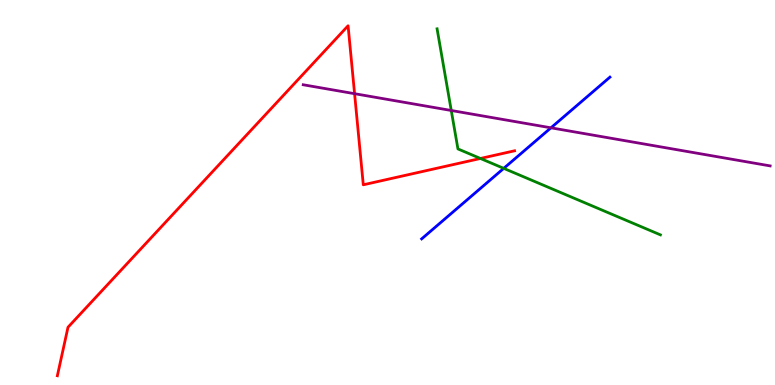[{'lines': ['blue', 'red'], 'intersections': []}, {'lines': ['green', 'red'], 'intersections': [{'x': 6.2, 'y': 5.88}]}, {'lines': ['purple', 'red'], 'intersections': [{'x': 4.58, 'y': 7.57}]}, {'lines': ['blue', 'green'], 'intersections': [{'x': 6.5, 'y': 5.63}]}, {'lines': ['blue', 'purple'], 'intersections': [{'x': 7.11, 'y': 6.68}]}, {'lines': ['green', 'purple'], 'intersections': [{'x': 5.82, 'y': 7.13}]}]